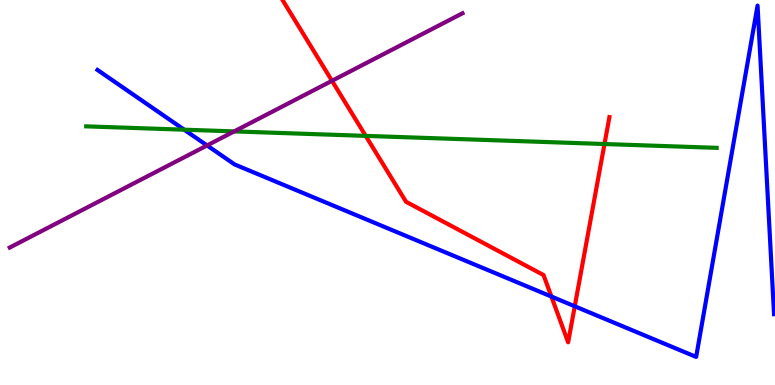[{'lines': ['blue', 'red'], 'intersections': [{'x': 7.11, 'y': 2.3}, {'x': 7.42, 'y': 2.04}]}, {'lines': ['green', 'red'], 'intersections': [{'x': 4.72, 'y': 6.47}, {'x': 7.8, 'y': 6.26}]}, {'lines': ['purple', 'red'], 'intersections': [{'x': 4.28, 'y': 7.9}]}, {'lines': ['blue', 'green'], 'intersections': [{'x': 2.38, 'y': 6.63}]}, {'lines': ['blue', 'purple'], 'intersections': [{'x': 2.67, 'y': 6.22}]}, {'lines': ['green', 'purple'], 'intersections': [{'x': 3.02, 'y': 6.59}]}]